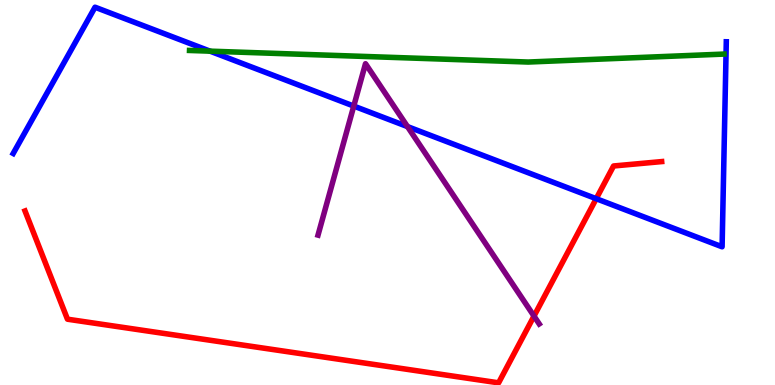[{'lines': ['blue', 'red'], 'intersections': [{'x': 7.69, 'y': 4.84}]}, {'lines': ['green', 'red'], 'intersections': []}, {'lines': ['purple', 'red'], 'intersections': [{'x': 6.89, 'y': 1.79}]}, {'lines': ['blue', 'green'], 'intersections': [{'x': 2.71, 'y': 8.67}]}, {'lines': ['blue', 'purple'], 'intersections': [{'x': 4.56, 'y': 7.25}, {'x': 5.26, 'y': 6.71}]}, {'lines': ['green', 'purple'], 'intersections': []}]